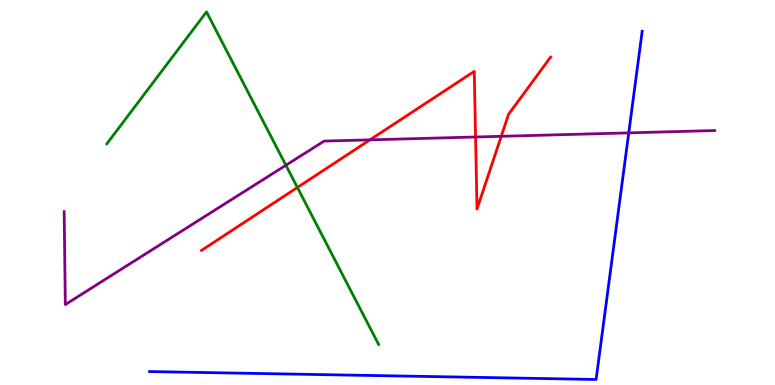[{'lines': ['blue', 'red'], 'intersections': []}, {'lines': ['green', 'red'], 'intersections': [{'x': 3.84, 'y': 5.13}]}, {'lines': ['purple', 'red'], 'intersections': [{'x': 4.77, 'y': 6.37}, {'x': 6.14, 'y': 6.44}, {'x': 6.47, 'y': 6.46}]}, {'lines': ['blue', 'green'], 'intersections': []}, {'lines': ['blue', 'purple'], 'intersections': [{'x': 8.11, 'y': 6.55}]}, {'lines': ['green', 'purple'], 'intersections': [{'x': 3.69, 'y': 5.71}]}]